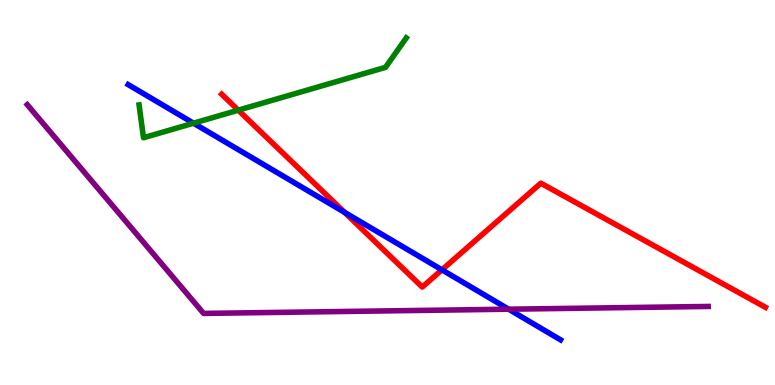[{'lines': ['blue', 'red'], 'intersections': [{'x': 4.45, 'y': 4.48}, {'x': 5.7, 'y': 2.99}]}, {'lines': ['green', 'red'], 'intersections': [{'x': 3.07, 'y': 7.14}]}, {'lines': ['purple', 'red'], 'intersections': []}, {'lines': ['blue', 'green'], 'intersections': [{'x': 2.5, 'y': 6.8}]}, {'lines': ['blue', 'purple'], 'intersections': [{'x': 6.56, 'y': 1.97}]}, {'lines': ['green', 'purple'], 'intersections': []}]